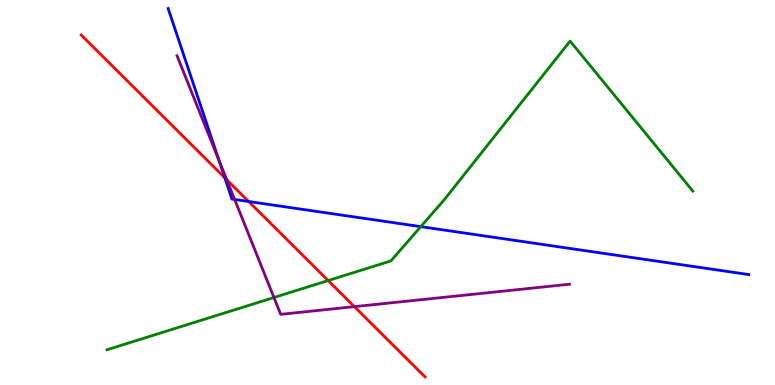[{'lines': ['blue', 'red'], 'intersections': [{'x': 2.9, 'y': 5.38}, {'x': 3.21, 'y': 4.77}]}, {'lines': ['green', 'red'], 'intersections': [{'x': 4.23, 'y': 2.71}]}, {'lines': ['purple', 'red'], 'intersections': [{'x': 2.93, 'y': 5.33}, {'x': 4.57, 'y': 2.04}]}, {'lines': ['blue', 'green'], 'intersections': [{'x': 5.43, 'y': 4.11}]}, {'lines': ['blue', 'purple'], 'intersections': [{'x': 2.83, 'y': 5.83}, {'x': 3.03, 'y': 4.82}]}, {'lines': ['green', 'purple'], 'intersections': [{'x': 3.53, 'y': 2.27}]}]